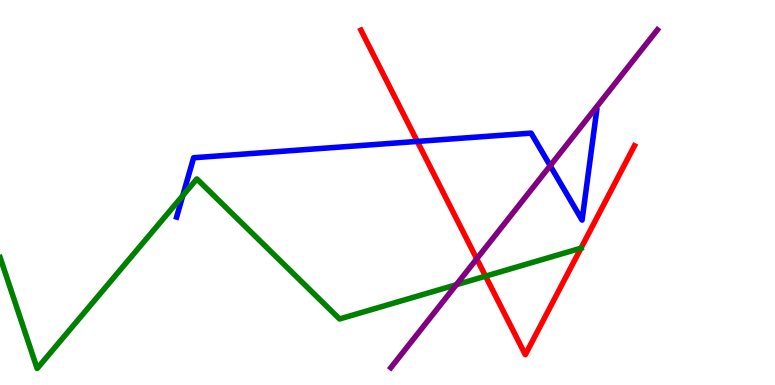[{'lines': ['blue', 'red'], 'intersections': [{'x': 5.38, 'y': 6.33}]}, {'lines': ['green', 'red'], 'intersections': [{'x': 6.27, 'y': 2.83}, {'x': 7.5, 'y': 3.55}]}, {'lines': ['purple', 'red'], 'intersections': [{'x': 6.15, 'y': 3.28}]}, {'lines': ['blue', 'green'], 'intersections': [{'x': 2.36, 'y': 4.92}]}, {'lines': ['blue', 'purple'], 'intersections': [{'x': 7.1, 'y': 5.7}]}, {'lines': ['green', 'purple'], 'intersections': [{'x': 5.89, 'y': 2.6}]}]